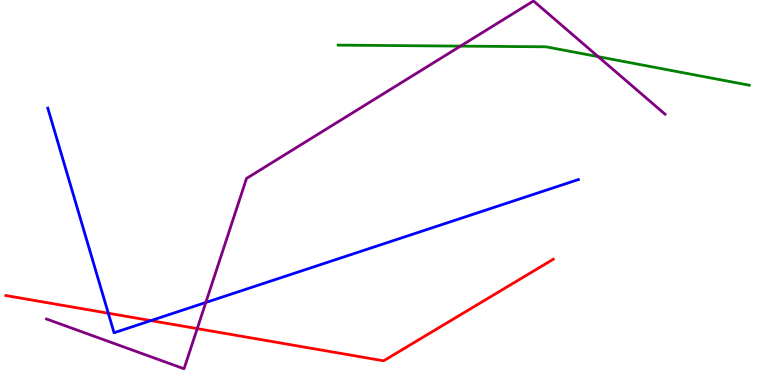[{'lines': ['blue', 'red'], 'intersections': [{'x': 1.4, 'y': 1.86}, {'x': 1.95, 'y': 1.67}]}, {'lines': ['green', 'red'], 'intersections': []}, {'lines': ['purple', 'red'], 'intersections': [{'x': 2.54, 'y': 1.46}]}, {'lines': ['blue', 'green'], 'intersections': []}, {'lines': ['blue', 'purple'], 'intersections': [{'x': 2.66, 'y': 2.14}]}, {'lines': ['green', 'purple'], 'intersections': [{'x': 5.94, 'y': 8.8}, {'x': 7.72, 'y': 8.53}]}]